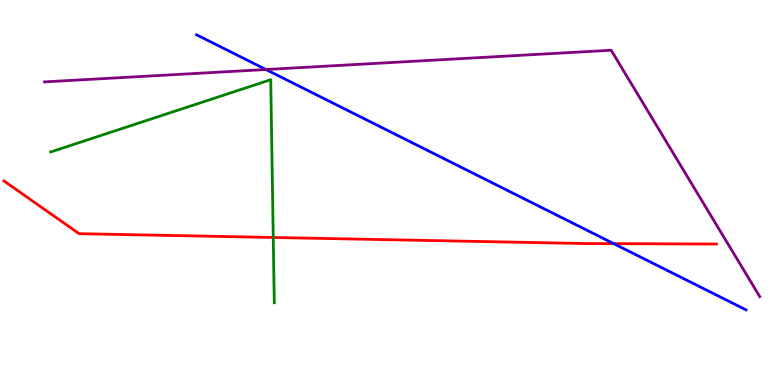[{'lines': ['blue', 'red'], 'intersections': [{'x': 7.92, 'y': 3.67}]}, {'lines': ['green', 'red'], 'intersections': [{'x': 3.53, 'y': 3.83}]}, {'lines': ['purple', 'red'], 'intersections': []}, {'lines': ['blue', 'green'], 'intersections': []}, {'lines': ['blue', 'purple'], 'intersections': [{'x': 3.43, 'y': 8.19}]}, {'lines': ['green', 'purple'], 'intersections': []}]